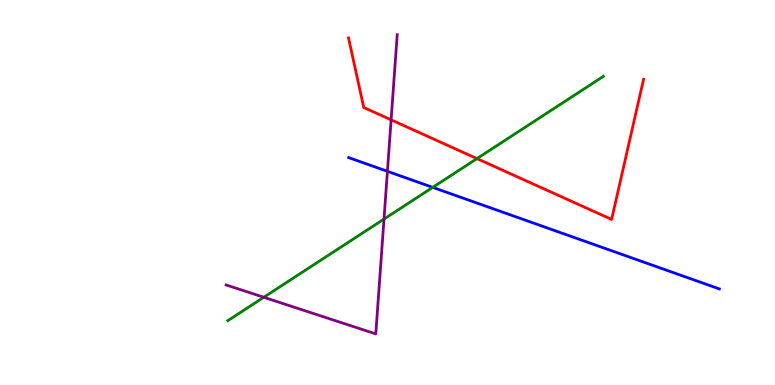[{'lines': ['blue', 'red'], 'intersections': []}, {'lines': ['green', 'red'], 'intersections': [{'x': 6.15, 'y': 5.88}]}, {'lines': ['purple', 'red'], 'intersections': [{'x': 5.05, 'y': 6.89}]}, {'lines': ['blue', 'green'], 'intersections': [{'x': 5.58, 'y': 5.13}]}, {'lines': ['blue', 'purple'], 'intersections': [{'x': 5.0, 'y': 5.55}]}, {'lines': ['green', 'purple'], 'intersections': [{'x': 3.4, 'y': 2.28}, {'x': 4.95, 'y': 4.31}]}]